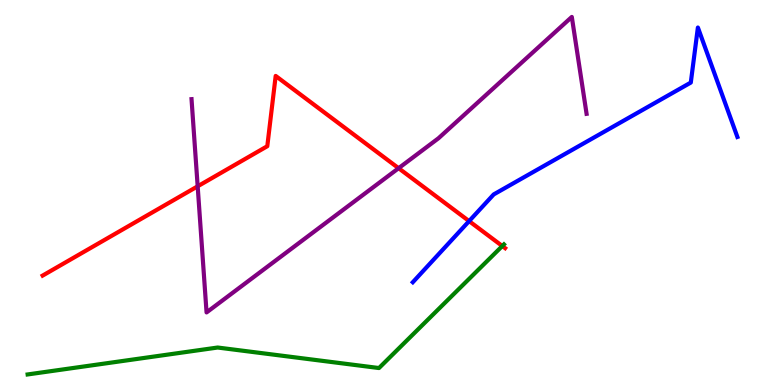[{'lines': ['blue', 'red'], 'intersections': [{'x': 6.05, 'y': 4.26}]}, {'lines': ['green', 'red'], 'intersections': [{'x': 6.48, 'y': 3.61}]}, {'lines': ['purple', 'red'], 'intersections': [{'x': 2.55, 'y': 5.16}, {'x': 5.14, 'y': 5.63}]}, {'lines': ['blue', 'green'], 'intersections': []}, {'lines': ['blue', 'purple'], 'intersections': []}, {'lines': ['green', 'purple'], 'intersections': []}]